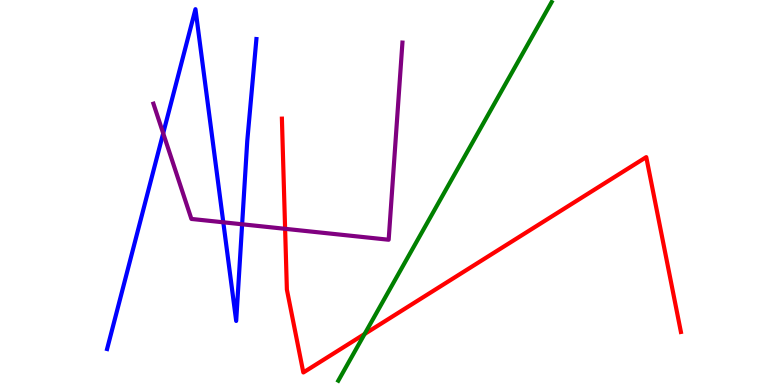[{'lines': ['blue', 'red'], 'intersections': []}, {'lines': ['green', 'red'], 'intersections': [{'x': 4.7, 'y': 1.32}]}, {'lines': ['purple', 'red'], 'intersections': [{'x': 3.68, 'y': 4.06}]}, {'lines': ['blue', 'green'], 'intersections': []}, {'lines': ['blue', 'purple'], 'intersections': [{'x': 2.11, 'y': 6.54}, {'x': 2.88, 'y': 4.23}, {'x': 3.12, 'y': 4.17}]}, {'lines': ['green', 'purple'], 'intersections': []}]